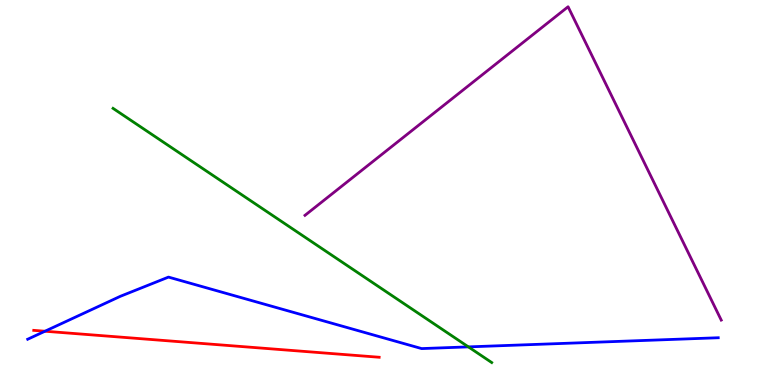[{'lines': ['blue', 'red'], 'intersections': [{'x': 0.58, 'y': 1.4}]}, {'lines': ['green', 'red'], 'intersections': []}, {'lines': ['purple', 'red'], 'intersections': []}, {'lines': ['blue', 'green'], 'intersections': [{'x': 6.04, 'y': 0.99}]}, {'lines': ['blue', 'purple'], 'intersections': []}, {'lines': ['green', 'purple'], 'intersections': []}]